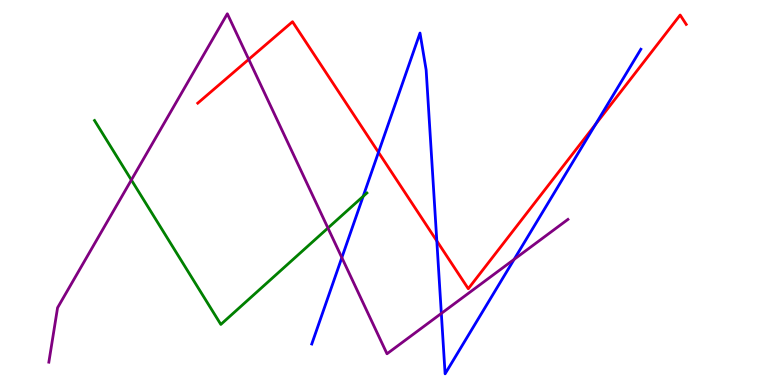[{'lines': ['blue', 'red'], 'intersections': [{'x': 4.88, 'y': 6.04}, {'x': 5.64, 'y': 3.74}, {'x': 7.69, 'y': 6.77}]}, {'lines': ['green', 'red'], 'intersections': []}, {'lines': ['purple', 'red'], 'intersections': [{'x': 3.21, 'y': 8.46}]}, {'lines': ['blue', 'green'], 'intersections': [{'x': 4.69, 'y': 4.9}]}, {'lines': ['blue', 'purple'], 'intersections': [{'x': 4.41, 'y': 3.31}, {'x': 5.69, 'y': 1.86}, {'x': 6.63, 'y': 3.26}]}, {'lines': ['green', 'purple'], 'intersections': [{'x': 1.69, 'y': 5.33}, {'x': 4.23, 'y': 4.08}]}]